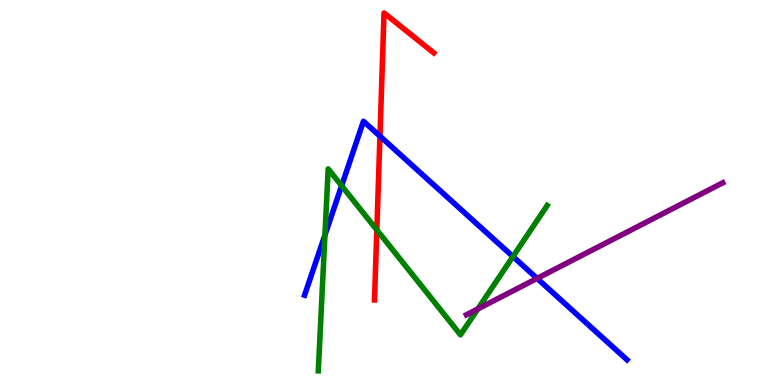[{'lines': ['blue', 'red'], 'intersections': [{'x': 4.9, 'y': 6.46}]}, {'lines': ['green', 'red'], 'intersections': [{'x': 4.86, 'y': 4.03}]}, {'lines': ['purple', 'red'], 'intersections': []}, {'lines': ['blue', 'green'], 'intersections': [{'x': 4.19, 'y': 3.89}, {'x': 4.41, 'y': 5.18}, {'x': 6.62, 'y': 3.34}]}, {'lines': ['blue', 'purple'], 'intersections': [{'x': 6.93, 'y': 2.77}]}, {'lines': ['green', 'purple'], 'intersections': [{'x': 6.17, 'y': 1.98}]}]